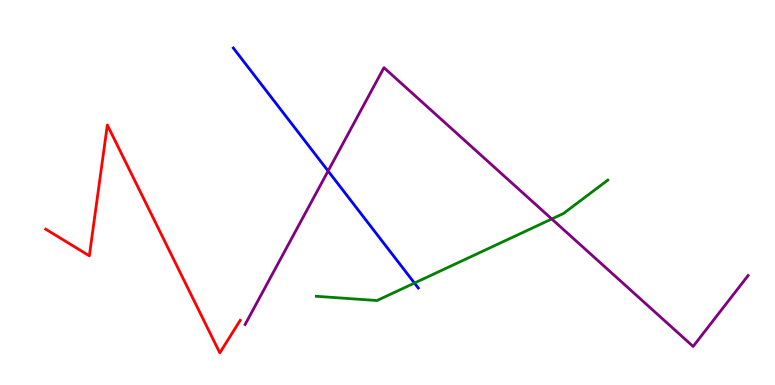[{'lines': ['blue', 'red'], 'intersections': []}, {'lines': ['green', 'red'], 'intersections': []}, {'lines': ['purple', 'red'], 'intersections': []}, {'lines': ['blue', 'green'], 'intersections': [{'x': 5.35, 'y': 2.65}]}, {'lines': ['blue', 'purple'], 'intersections': [{'x': 4.23, 'y': 5.56}]}, {'lines': ['green', 'purple'], 'intersections': [{'x': 7.12, 'y': 4.31}]}]